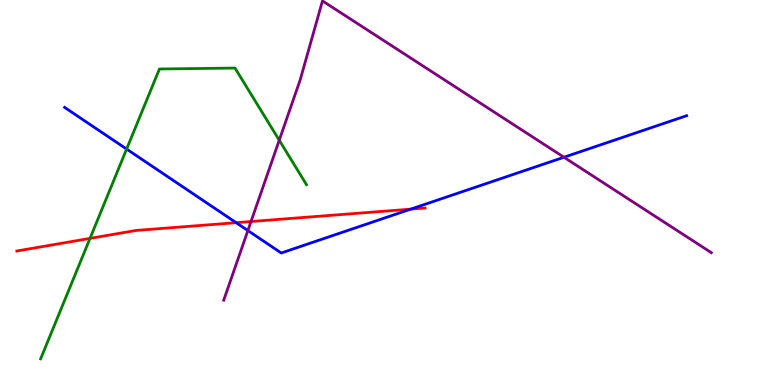[{'lines': ['blue', 'red'], 'intersections': [{'x': 3.05, 'y': 4.22}, {'x': 5.3, 'y': 4.57}]}, {'lines': ['green', 'red'], 'intersections': [{'x': 1.16, 'y': 3.81}]}, {'lines': ['purple', 'red'], 'intersections': [{'x': 3.24, 'y': 4.25}]}, {'lines': ['blue', 'green'], 'intersections': [{'x': 1.63, 'y': 6.13}]}, {'lines': ['blue', 'purple'], 'intersections': [{'x': 3.2, 'y': 4.01}, {'x': 7.28, 'y': 5.92}]}, {'lines': ['green', 'purple'], 'intersections': [{'x': 3.6, 'y': 6.36}]}]